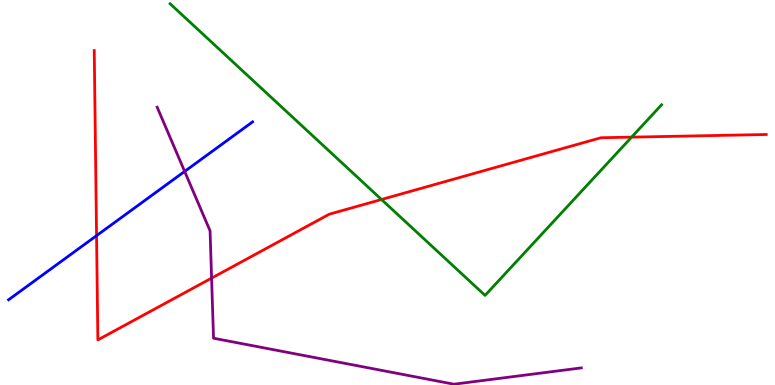[{'lines': ['blue', 'red'], 'intersections': [{'x': 1.25, 'y': 3.88}]}, {'lines': ['green', 'red'], 'intersections': [{'x': 4.92, 'y': 4.82}, {'x': 8.15, 'y': 6.44}]}, {'lines': ['purple', 'red'], 'intersections': [{'x': 2.73, 'y': 2.78}]}, {'lines': ['blue', 'green'], 'intersections': []}, {'lines': ['blue', 'purple'], 'intersections': [{'x': 2.38, 'y': 5.55}]}, {'lines': ['green', 'purple'], 'intersections': []}]